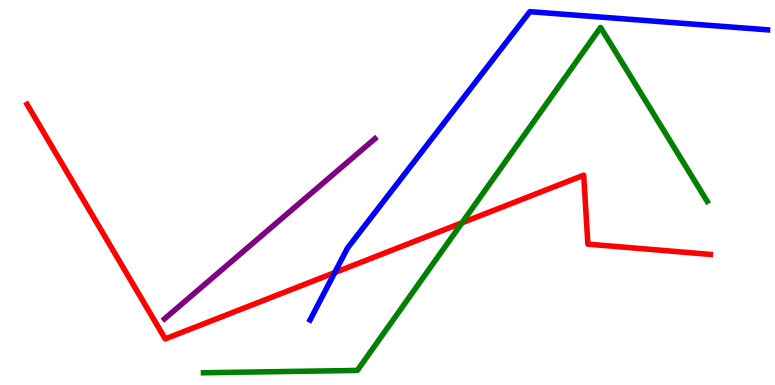[{'lines': ['blue', 'red'], 'intersections': [{'x': 4.32, 'y': 2.92}]}, {'lines': ['green', 'red'], 'intersections': [{'x': 5.96, 'y': 4.21}]}, {'lines': ['purple', 'red'], 'intersections': []}, {'lines': ['blue', 'green'], 'intersections': []}, {'lines': ['blue', 'purple'], 'intersections': []}, {'lines': ['green', 'purple'], 'intersections': []}]